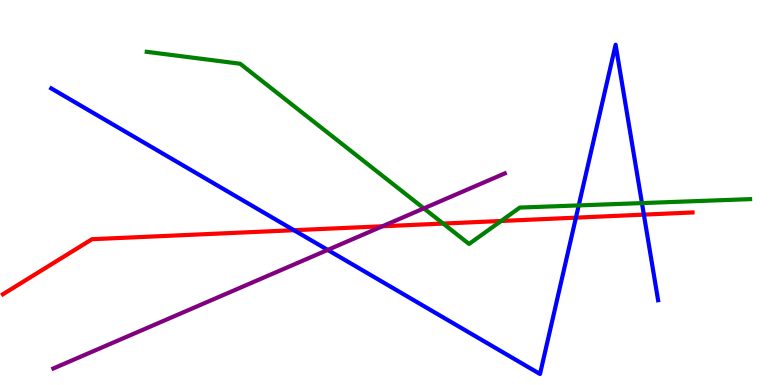[{'lines': ['blue', 'red'], 'intersections': [{'x': 3.79, 'y': 4.02}, {'x': 7.43, 'y': 4.35}, {'x': 8.31, 'y': 4.43}]}, {'lines': ['green', 'red'], 'intersections': [{'x': 5.72, 'y': 4.19}, {'x': 6.47, 'y': 4.26}]}, {'lines': ['purple', 'red'], 'intersections': [{'x': 4.93, 'y': 4.12}]}, {'lines': ['blue', 'green'], 'intersections': [{'x': 7.47, 'y': 4.66}, {'x': 8.28, 'y': 4.72}]}, {'lines': ['blue', 'purple'], 'intersections': [{'x': 4.23, 'y': 3.51}]}, {'lines': ['green', 'purple'], 'intersections': [{'x': 5.47, 'y': 4.59}]}]